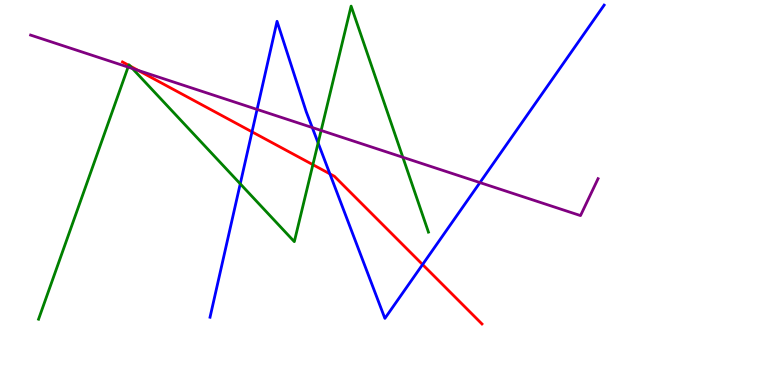[{'lines': ['blue', 'red'], 'intersections': [{'x': 3.25, 'y': 6.58}, {'x': 4.26, 'y': 5.48}, {'x': 5.45, 'y': 3.13}]}, {'lines': ['green', 'red'], 'intersections': [{'x': 1.66, 'y': 8.3}, {'x': 1.68, 'y': 8.28}, {'x': 4.04, 'y': 5.72}]}, {'lines': ['purple', 'red'], 'intersections': [{'x': 1.78, 'y': 8.17}]}, {'lines': ['blue', 'green'], 'intersections': [{'x': 3.1, 'y': 5.23}, {'x': 4.1, 'y': 6.29}]}, {'lines': ['blue', 'purple'], 'intersections': [{'x': 3.32, 'y': 7.16}, {'x': 4.03, 'y': 6.69}, {'x': 6.19, 'y': 5.26}]}, {'lines': ['green', 'purple'], 'intersections': [{'x': 1.65, 'y': 8.26}, {'x': 1.71, 'y': 8.22}, {'x': 4.14, 'y': 6.61}, {'x': 5.2, 'y': 5.91}]}]